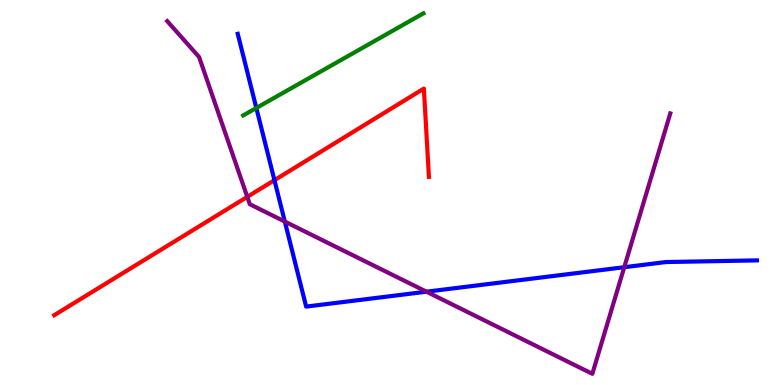[{'lines': ['blue', 'red'], 'intersections': [{'x': 3.54, 'y': 5.32}]}, {'lines': ['green', 'red'], 'intersections': []}, {'lines': ['purple', 'red'], 'intersections': [{'x': 3.19, 'y': 4.89}]}, {'lines': ['blue', 'green'], 'intersections': [{'x': 3.31, 'y': 7.2}]}, {'lines': ['blue', 'purple'], 'intersections': [{'x': 3.68, 'y': 4.25}, {'x': 5.5, 'y': 2.42}, {'x': 8.05, 'y': 3.06}]}, {'lines': ['green', 'purple'], 'intersections': []}]